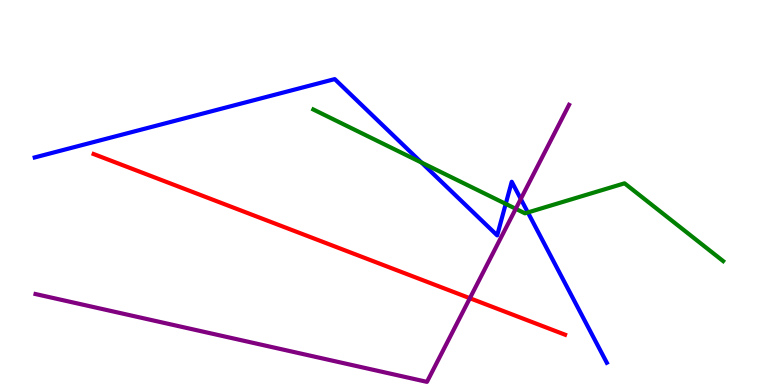[{'lines': ['blue', 'red'], 'intersections': []}, {'lines': ['green', 'red'], 'intersections': []}, {'lines': ['purple', 'red'], 'intersections': [{'x': 6.06, 'y': 2.25}]}, {'lines': ['blue', 'green'], 'intersections': [{'x': 5.44, 'y': 5.78}, {'x': 6.53, 'y': 4.7}, {'x': 6.81, 'y': 4.48}]}, {'lines': ['blue', 'purple'], 'intersections': [{'x': 6.72, 'y': 4.83}]}, {'lines': ['green', 'purple'], 'intersections': [{'x': 6.65, 'y': 4.58}]}]